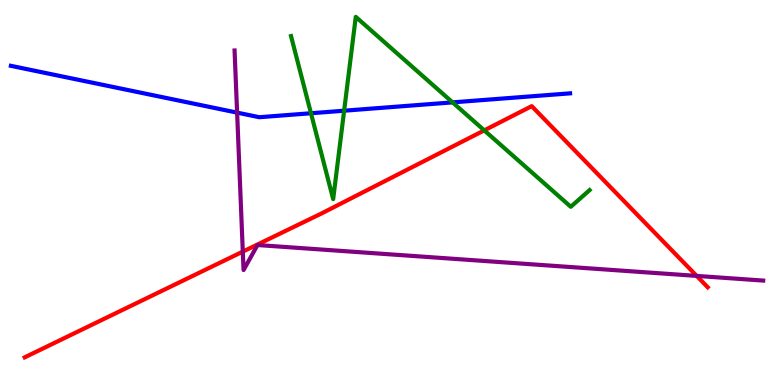[{'lines': ['blue', 'red'], 'intersections': []}, {'lines': ['green', 'red'], 'intersections': [{'x': 6.25, 'y': 6.61}]}, {'lines': ['purple', 'red'], 'intersections': [{'x': 3.13, 'y': 3.46}, {'x': 8.99, 'y': 2.83}]}, {'lines': ['blue', 'green'], 'intersections': [{'x': 4.01, 'y': 7.06}, {'x': 4.44, 'y': 7.12}, {'x': 5.84, 'y': 7.34}]}, {'lines': ['blue', 'purple'], 'intersections': [{'x': 3.06, 'y': 7.07}]}, {'lines': ['green', 'purple'], 'intersections': []}]